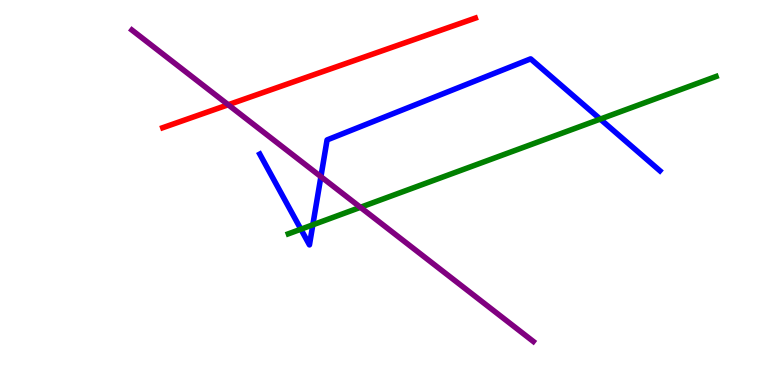[{'lines': ['blue', 'red'], 'intersections': []}, {'lines': ['green', 'red'], 'intersections': []}, {'lines': ['purple', 'red'], 'intersections': [{'x': 2.94, 'y': 7.28}]}, {'lines': ['blue', 'green'], 'intersections': [{'x': 3.88, 'y': 4.05}, {'x': 4.04, 'y': 4.16}, {'x': 7.74, 'y': 6.91}]}, {'lines': ['blue', 'purple'], 'intersections': [{'x': 4.14, 'y': 5.41}]}, {'lines': ['green', 'purple'], 'intersections': [{'x': 4.65, 'y': 4.62}]}]